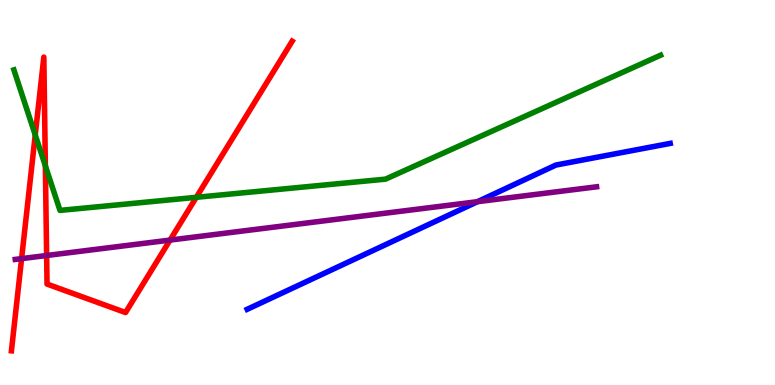[{'lines': ['blue', 'red'], 'intersections': []}, {'lines': ['green', 'red'], 'intersections': [{'x': 0.455, 'y': 6.49}, {'x': 0.585, 'y': 5.69}, {'x': 2.53, 'y': 4.87}]}, {'lines': ['purple', 'red'], 'intersections': [{'x': 0.279, 'y': 3.28}, {'x': 0.602, 'y': 3.36}, {'x': 2.19, 'y': 3.76}]}, {'lines': ['blue', 'green'], 'intersections': []}, {'lines': ['blue', 'purple'], 'intersections': [{'x': 6.16, 'y': 4.76}]}, {'lines': ['green', 'purple'], 'intersections': []}]